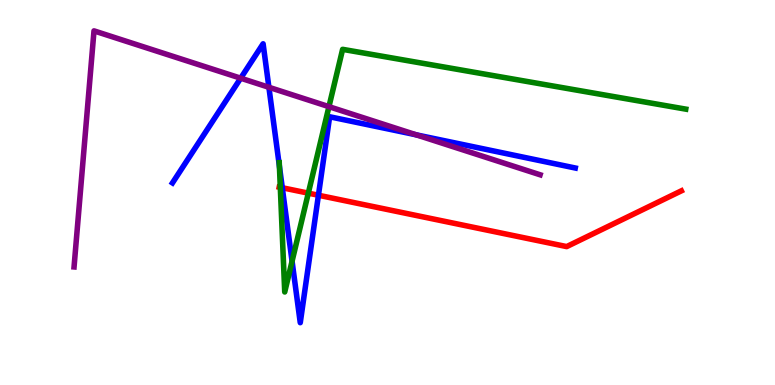[{'lines': ['blue', 'red'], 'intersections': [{'x': 3.64, 'y': 5.12}, {'x': 4.11, 'y': 4.93}]}, {'lines': ['green', 'red'], 'intersections': [{'x': 3.62, 'y': 5.13}, {'x': 3.98, 'y': 4.98}]}, {'lines': ['purple', 'red'], 'intersections': []}, {'lines': ['blue', 'green'], 'intersections': [{'x': 3.61, 'y': 5.69}, {'x': 3.77, 'y': 3.21}]}, {'lines': ['blue', 'purple'], 'intersections': [{'x': 3.11, 'y': 7.97}, {'x': 3.47, 'y': 7.73}, {'x': 5.37, 'y': 6.5}]}, {'lines': ['green', 'purple'], 'intersections': [{'x': 4.24, 'y': 7.23}]}]